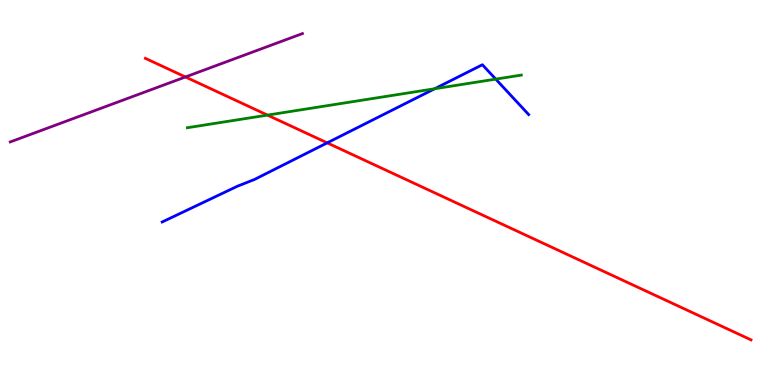[{'lines': ['blue', 'red'], 'intersections': [{'x': 4.22, 'y': 6.29}]}, {'lines': ['green', 'red'], 'intersections': [{'x': 3.45, 'y': 7.01}]}, {'lines': ['purple', 'red'], 'intersections': [{'x': 2.39, 'y': 8.0}]}, {'lines': ['blue', 'green'], 'intersections': [{'x': 5.61, 'y': 7.7}, {'x': 6.4, 'y': 7.94}]}, {'lines': ['blue', 'purple'], 'intersections': []}, {'lines': ['green', 'purple'], 'intersections': []}]